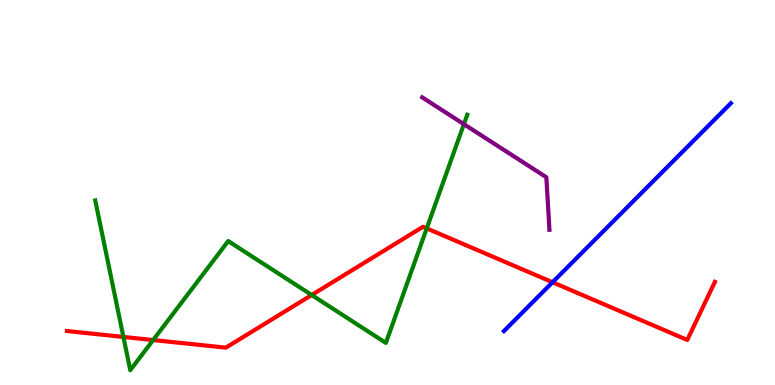[{'lines': ['blue', 'red'], 'intersections': [{'x': 7.13, 'y': 2.67}]}, {'lines': ['green', 'red'], 'intersections': [{'x': 1.59, 'y': 1.25}, {'x': 1.98, 'y': 1.17}, {'x': 4.02, 'y': 2.34}, {'x': 5.51, 'y': 4.07}]}, {'lines': ['purple', 'red'], 'intersections': []}, {'lines': ['blue', 'green'], 'intersections': []}, {'lines': ['blue', 'purple'], 'intersections': []}, {'lines': ['green', 'purple'], 'intersections': [{'x': 5.99, 'y': 6.77}]}]